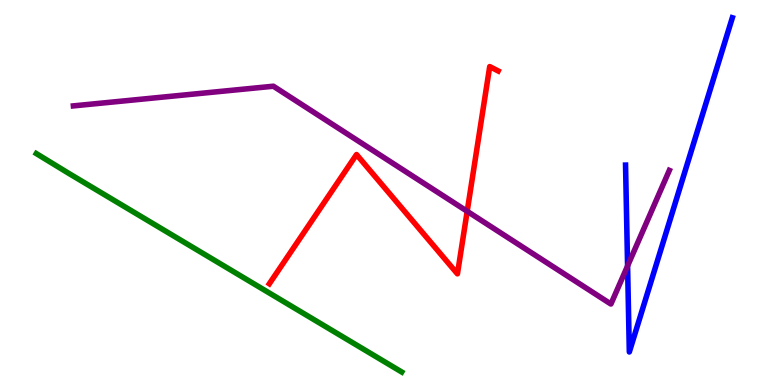[{'lines': ['blue', 'red'], 'intersections': []}, {'lines': ['green', 'red'], 'intersections': []}, {'lines': ['purple', 'red'], 'intersections': [{'x': 6.03, 'y': 4.51}]}, {'lines': ['blue', 'green'], 'intersections': []}, {'lines': ['blue', 'purple'], 'intersections': [{'x': 8.1, 'y': 3.09}]}, {'lines': ['green', 'purple'], 'intersections': []}]